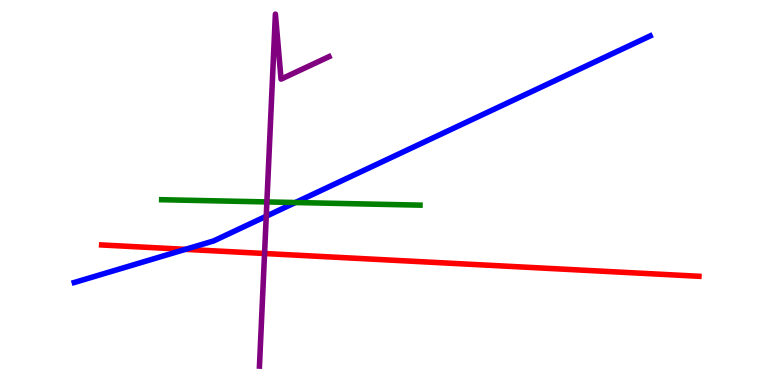[{'lines': ['blue', 'red'], 'intersections': [{'x': 2.39, 'y': 3.52}]}, {'lines': ['green', 'red'], 'intersections': []}, {'lines': ['purple', 'red'], 'intersections': [{'x': 3.41, 'y': 3.42}]}, {'lines': ['blue', 'green'], 'intersections': [{'x': 3.81, 'y': 4.74}]}, {'lines': ['blue', 'purple'], 'intersections': [{'x': 3.44, 'y': 4.38}]}, {'lines': ['green', 'purple'], 'intersections': [{'x': 3.44, 'y': 4.76}]}]